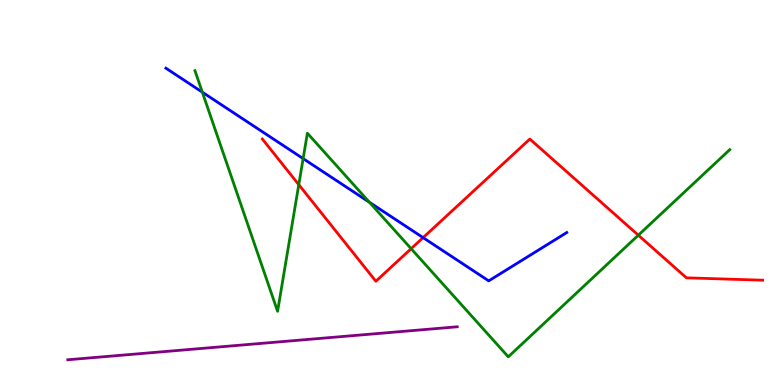[{'lines': ['blue', 'red'], 'intersections': [{'x': 5.46, 'y': 3.83}]}, {'lines': ['green', 'red'], 'intersections': [{'x': 3.86, 'y': 5.2}, {'x': 5.3, 'y': 3.54}, {'x': 8.24, 'y': 3.89}]}, {'lines': ['purple', 'red'], 'intersections': []}, {'lines': ['blue', 'green'], 'intersections': [{'x': 2.61, 'y': 7.61}, {'x': 3.91, 'y': 5.88}, {'x': 4.77, 'y': 4.75}]}, {'lines': ['blue', 'purple'], 'intersections': []}, {'lines': ['green', 'purple'], 'intersections': []}]